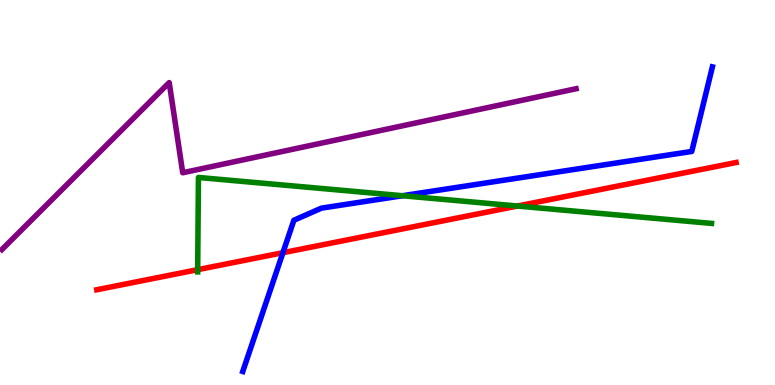[{'lines': ['blue', 'red'], 'intersections': [{'x': 3.65, 'y': 3.44}]}, {'lines': ['green', 'red'], 'intersections': [{'x': 2.55, 'y': 3.0}, {'x': 6.68, 'y': 4.65}]}, {'lines': ['purple', 'red'], 'intersections': []}, {'lines': ['blue', 'green'], 'intersections': [{'x': 5.19, 'y': 4.92}]}, {'lines': ['blue', 'purple'], 'intersections': []}, {'lines': ['green', 'purple'], 'intersections': []}]